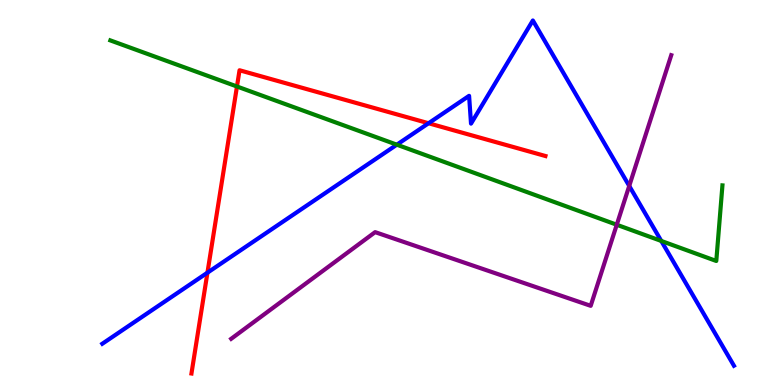[{'lines': ['blue', 'red'], 'intersections': [{'x': 2.68, 'y': 2.92}, {'x': 5.53, 'y': 6.8}]}, {'lines': ['green', 'red'], 'intersections': [{'x': 3.06, 'y': 7.75}]}, {'lines': ['purple', 'red'], 'intersections': []}, {'lines': ['blue', 'green'], 'intersections': [{'x': 5.12, 'y': 6.24}, {'x': 8.53, 'y': 3.74}]}, {'lines': ['blue', 'purple'], 'intersections': [{'x': 8.12, 'y': 5.17}]}, {'lines': ['green', 'purple'], 'intersections': [{'x': 7.96, 'y': 4.16}]}]